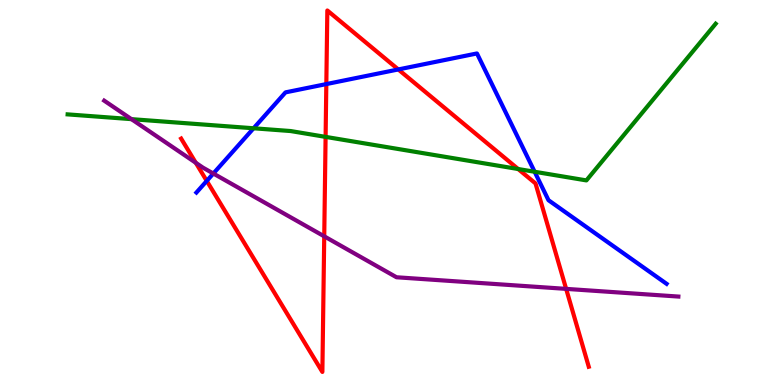[{'lines': ['blue', 'red'], 'intersections': [{'x': 2.67, 'y': 5.3}, {'x': 4.21, 'y': 7.82}, {'x': 5.14, 'y': 8.2}]}, {'lines': ['green', 'red'], 'intersections': [{'x': 4.2, 'y': 6.44}, {'x': 6.69, 'y': 5.61}]}, {'lines': ['purple', 'red'], 'intersections': [{'x': 2.53, 'y': 5.77}, {'x': 4.18, 'y': 3.86}, {'x': 7.31, 'y': 2.5}]}, {'lines': ['blue', 'green'], 'intersections': [{'x': 3.27, 'y': 6.67}, {'x': 6.9, 'y': 5.54}]}, {'lines': ['blue', 'purple'], 'intersections': [{'x': 2.75, 'y': 5.49}]}, {'lines': ['green', 'purple'], 'intersections': [{'x': 1.7, 'y': 6.91}]}]